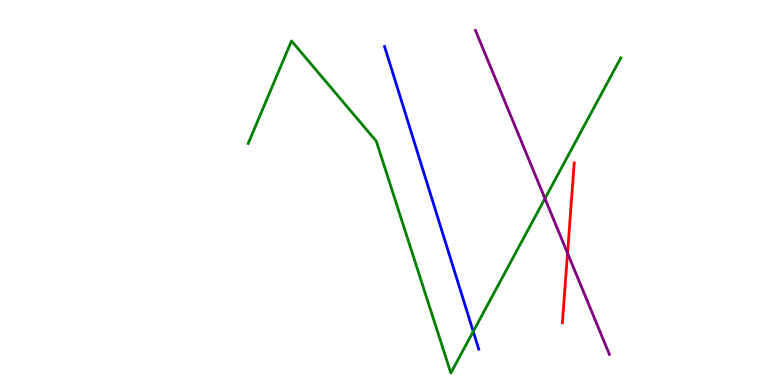[{'lines': ['blue', 'red'], 'intersections': []}, {'lines': ['green', 'red'], 'intersections': []}, {'lines': ['purple', 'red'], 'intersections': [{'x': 7.32, 'y': 3.42}]}, {'lines': ['blue', 'green'], 'intersections': [{'x': 6.11, 'y': 1.39}]}, {'lines': ['blue', 'purple'], 'intersections': []}, {'lines': ['green', 'purple'], 'intersections': [{'x': 7.03, 'y': 4.84}]}]